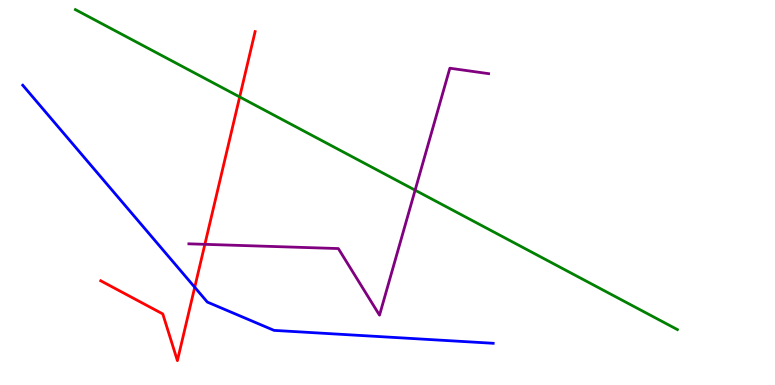[{'lines': ['blue', 'red'], 'intersections': [{'x': 2.51, 'y': 2.54}]}, {'lines': ['green', 'red'], 'intersections': [{'x': 3.09, 'y': 7.48}]}, {'lines': ['purple', 'red'], 'intersections': [{'x': 2.64, 'y': 3.65}]}, {'lines': ['blue', 'green'], 'intersections': []}, {'lines': ['blue', 'purple'], 'intersections': []}, {'lines': ['green', 'purple'], 'intersections': [{'x': 5.36, 'y': 5.06}]}]